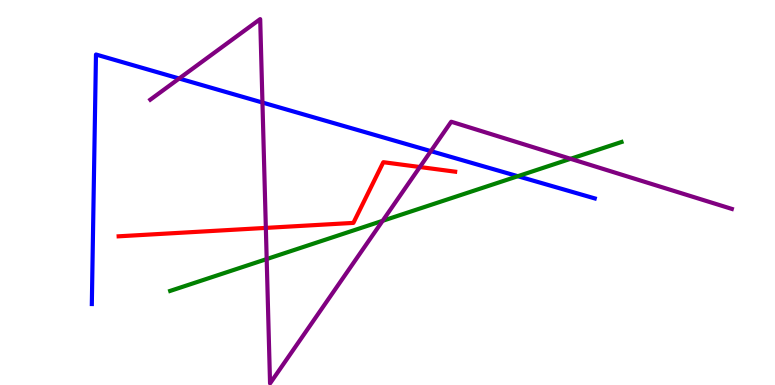[{'lines': ['blue', 'red'], 'intersections': []}, {'lines': ['green', 'red'], 'intersections': []}, {'lines': ['purple', 'red'], 'intersections': [{'x': 3.43, 'y': 4.08}, {'x': 5.42, 'y': 5.66}]}, {'lines': ['blue', 'green'], 'intersections': [{'x': 6.68, 'y': 5.42}]}, {'lines': ['blue', 'purple'], 'intersections': [{'x': 2.31, 'y': 7.96}, {'x': 3.39, 'y': 7.34}, {'x': 5.56, 'y': 6.07}]}, {'lines': ['green', 'purple'], 'intersections': [{'x': 3.44, 'y': 3.27}, {'x': 4.94, 'y': 4.26}, {'x': 7.36, 'y': 5.88}]}]